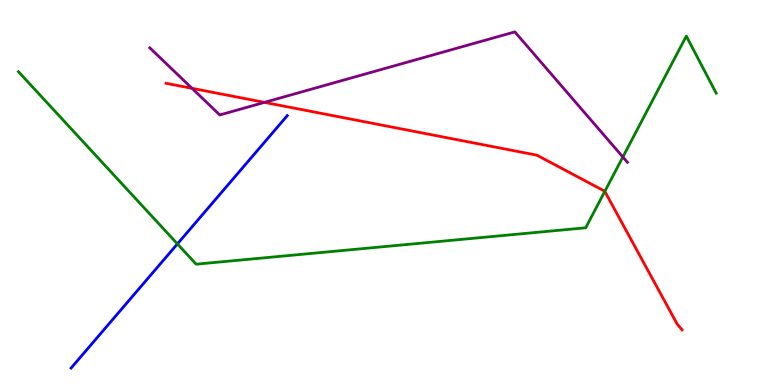[{'lines': ['blue', 'red'], 'intersections': []}, {'lines': ['green', 'red'], 'intersections': [{'x': 7.8, 'y': 5.03}]}, {'lines': ['purple', 'red'], 'intersections': [{'x': 2.48, 'y': 7.71}, {'x': 3.41, 'y': 7.34}]}, {'lines': ['blue', 'green'], 'intersections': [{'x': 2.29, 'y': 3.66}]}, {'lines': ['blue', 'purple'], 'intersections': []}, {'lines': ['green', 'purple'], 'intersections': [{'x': 8.04, 'y': 5.92}]}]